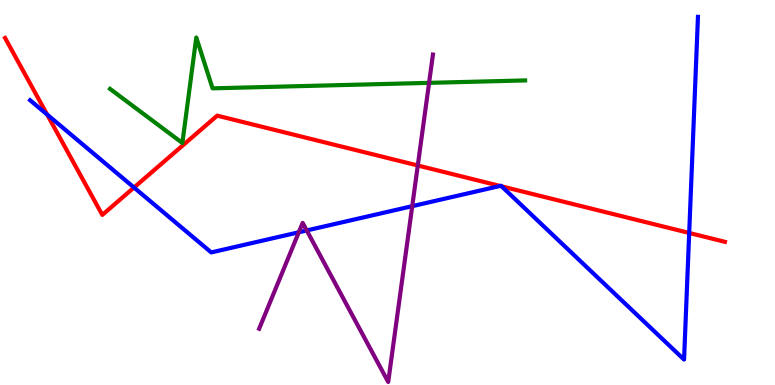[{'lines': ['blue', 'red'], 'intersections': [{'x': 0.609, 'y': 7.02}, {'x': 1.73, 'y': 5.13}, {'x': 6.45, 'y': 5.17}, {'x': 6.47, 'y': 5.16}, {'x': 8.89, 'y': 3.95}]}, {'lines': ['green', 'red'], 'intersections': []}, {'lines': ['purple', 'red'], 'intersections': [{'x': 5.39, 'y': 5.7}]}, {'lines': ['blue', 'green'], 'intersections': []}, {'lines': ['blue', 'purple'], 'intersections': [{'x': 3.86, 'y': 3.97}, {'x': 3.96, 'y': 4.01}, {'x': 5.32, 'y': 4.64}]}, {'lines': ['green', 'purple'], 'intersections': [{'x': 5.54, 'y': 7.85}]}]